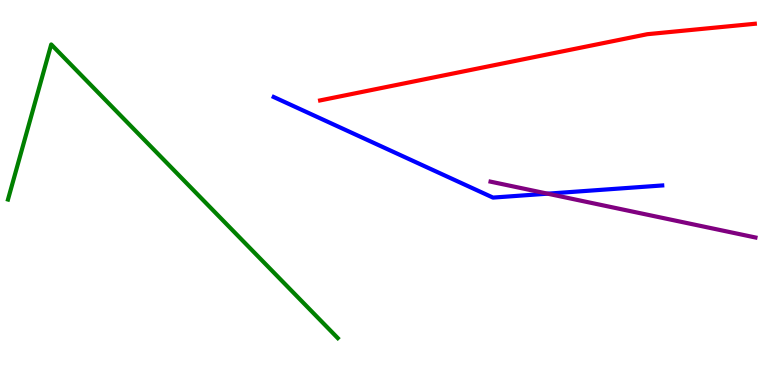[{'lines': ['blue', 'red'], 'intersections': []}, {'lines': ['green', 'red'], 'intersections': []}, {'lines': ['purple', 'red'], 'intersections': []}, {'lines': ['blue', 'green'], 'intersections': []}, {'lines': ['blue', 'purple'], 'intersections': [{'x': 7.07, 'y': 4.97}]}, {'lines': ['green', 'purple'], 'intersections': []}]